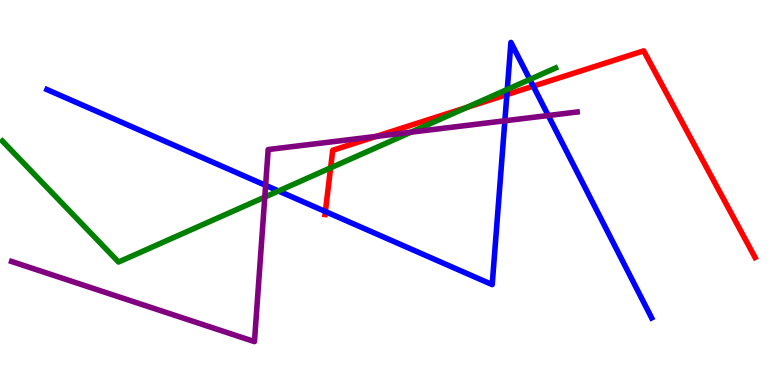[{'lines': ['blue', 'red'], 'intersections': [{'x': 4.2, 'y': 4.51}, {'x': 6.54, 'y': 7.54}, {'x': 6.88, 'y': 7.76}]}, {'lines': ['green', 'red'], 'intersections': [{'x': 4.27, 'y': 5.64}, {'x': 6.02, 'y': 7.21}]}, {'lines': ['purple', 'red'], 'intersections': [{'x': 4.85, 'y': 6.46}]}, {'lines': ['blue', 'green'], 'intersections': [{'x': 3.59, 'y': 5.04}, {'x': 6.55, 'y': 7.68}, {'x': 6.84, 'y': 7.94}]}, {'lines': ['blue', 'purple'], 'intersections': [{'x': 3.43, 'y': 5.19}, {'x': 6.51, 'y': 6.86}, {'x': 7.07, 'y': 7.0}]}, {'lines': ['green', 'purple'], 'intersections': [{'x': 3.42, 'y': 4.88}, {'x': 5.3, 'y': 6.57}]}]